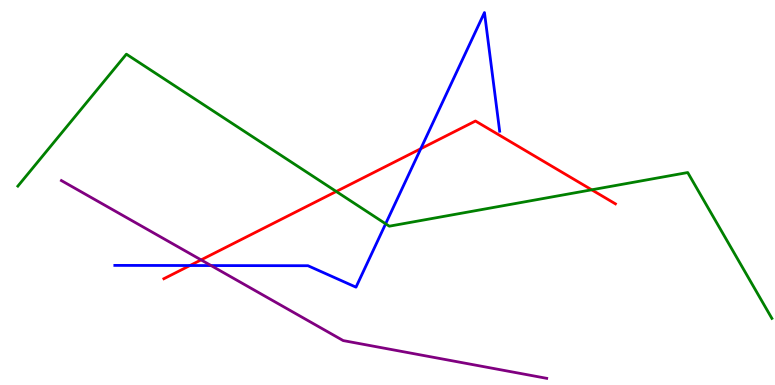[{'lines': ['blue', 'red'], 'intersections': [{'x': 2.45, 'y': 3.1}, {'x': 5.43, 'y': 6.14}]}, {'lines': ['green', 'red'], 'intersections': [{'x': 4.34, 'y': 5.03}, {'x': 7.63, 'y': 5.07}]}, {'lines': ['purple', 'red'], 'intersections': [{'x': 2.59, 'y': 3.25}]}, {'lines': ['blue', 'green'], 'intersections': [{'x': 4.98, 'y': 4.19}]}, {'lines': ['blue', 'purple'], 'intersections': [{'x': 2.72, 'y': 3.1}]}, {'lines': ['green', 'purple'], 'intersections': []}]